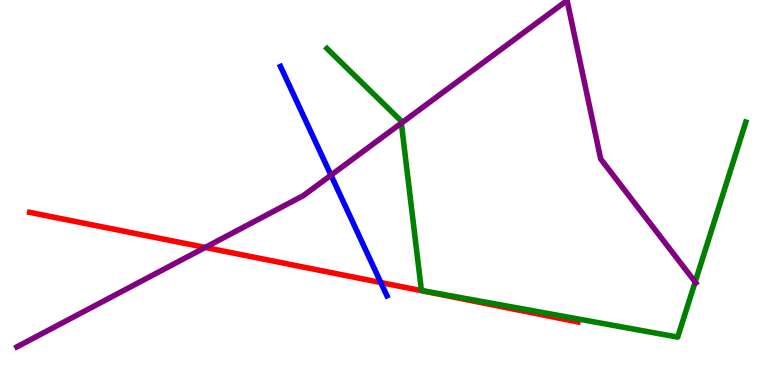[{'lines': ['blue', 'red'], 'intersections': [{'x': 4.91, 'y': 2.66}]}, {'lines': ['green', 'red'], 'intersections': []}, {'lines': ['purple', 'red'], 'intersections': [{'x': 2.65, 'y': 3.57}]}, {'lines': ['blue', 'green'], 'intersections': []}, {'lines': ['blue', 'purple'], 'intersections': [{'x': 4.27, 'y': 5.45}]}, {'lines': ['green', 'purple'], 'intersections': [{'x': 5.18, 'y': 6.8}, {'x': 8.97, 'y': 2.68}]}]